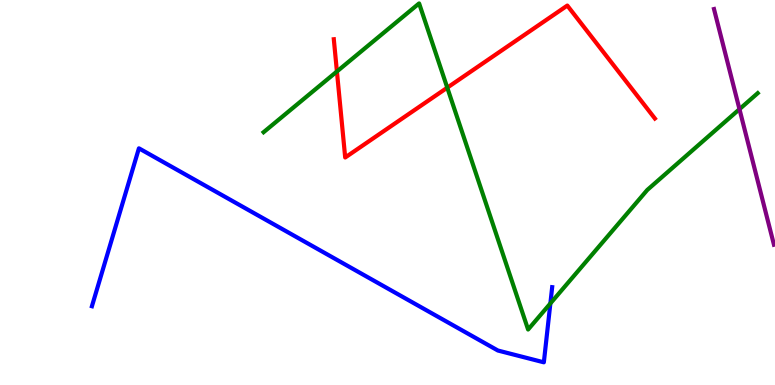[{'lines': ['blue', 'red'], 'intersections': []}, {'lines': ['green', 'red'], 'intersections': [{'x': 4.35, 'y': 8.14}, {'x': 5.77, 'y': 7.72}]}, {'lines': ['purple', 'red'], 'intersections': []}, {'lines': ['blue', 'green'], 'intersections': [{'x': 7.1, 'y': 2.12}]}, {'lines': ['blue', 'purple'], 'intersections': []}, {'lines': ['green', 'purple'], 'intersections': [{'x': 9.54, 'y': 7.16}]}]